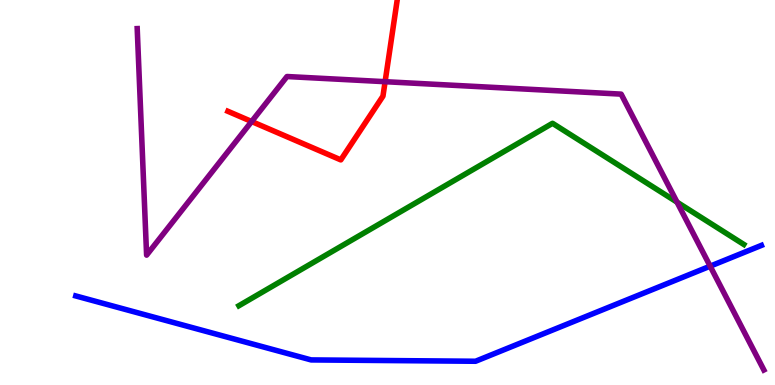[{'lines': ['blue', 'red'], 'intersections': []}, {'lines': ['green', 'red'], 'intersections': []}, {'lines': ['purple', 'red'], 'intersections': [{'x': 3.25, 'y': 6.84}, {'x': 4.97, 'y': 7.88}]}, {'lines': ['blue', 'green'], 'intersections': []}, {'lines': ['blue', 'purple'], 'intersections': [{'x': 9.16, 'y': 3.09}]}, {'lines': ['green', 'purple'], 'intersections': [{'x': 8.74, 'y': 4.75}]}]